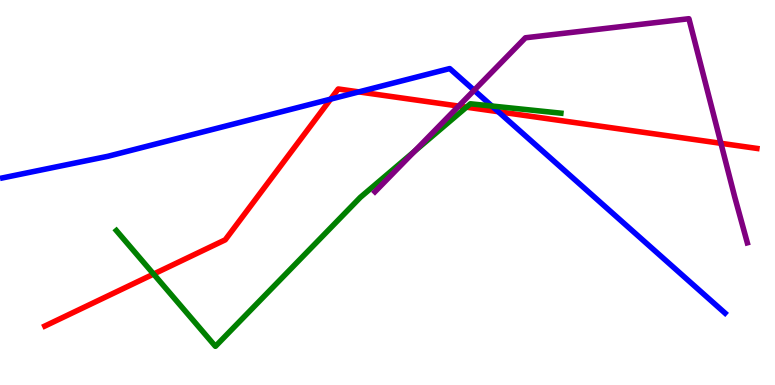[{'lines': ['blue', 'red'], 'intersections': [{'x': 4.27, 'y': 7.43}, {'x': 4.63, 'y': 7.61}, {'x': 6.43, 'y': 7.1}]}, {'lines': ['green', 'red'], 'intersections': [{'x': 1.98, 'y': 2.88}, {'x': 6.02, 'y': 7.22}]}, {'lines': ['purple', 'red'], 'intersections': [{'x': 5.92, 'y': 7.24}, {'x': 9.3, 'y': 6.28}]}, {'lines': ['blue', 'green'], 'intersections': [{'x': 6.35, 'y': 7.25}]}, {'lines': ['blue', 'purple'], 'intersections': [{'x': 6.12, 'y': 7.66}]}, {'lines': ['green', 'purple'], 'intersections': [{'x': 5.35, 'y': 6.07}]}]